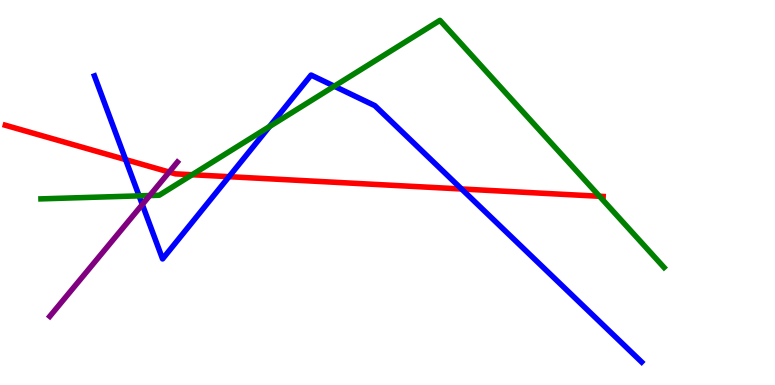[{'lines': ['blue', 'red'], 'intersections': [{'x': 1.62, 'y': 5.85}, {'x': 2.95, 'y': 5.41}, {'x': 5.96, 'y': 5.09}]}, {'lines': ['green', 'red'], 'intersections': [{'x': 2.48, 'y': 5.46}, {'x': 7.74, 'y': 4.9}]}, {'lines': ['purple', 'red'], 'intersections': [{'x': 2.18, 'y': 5.53}]}, {'lines': ['blue', 'green'], 'intersections': [{'x': 1.79, 'y': 4.91}, {'x': 3.48, 'y': 6.71}, {'x': 4.31, 'y': 7.76}]}, {'lines': ['blue', 'purple'], 'intersections': [{'x': 1.84, 'y': 4.69}]}, {'lines': ['green', 'purple'], 'intersections': [{'x': 1.93, 'y': 4.92}]}]